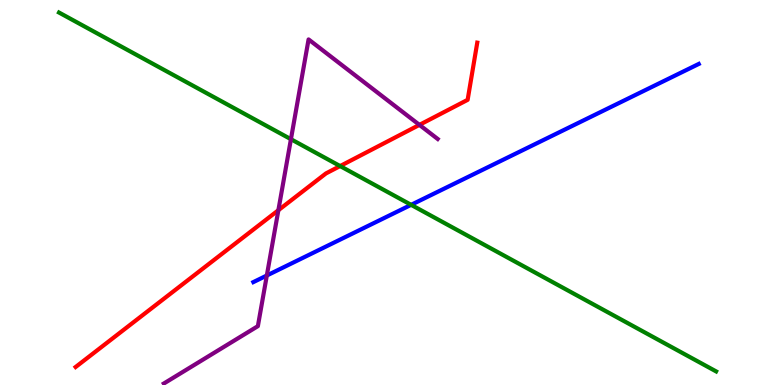[{'lines': ['blue', 'red'], 'intersections': []}, {'lines': ['green', 'red'], 'intersections': [{'x': 4.39, 'y': 5.69}]}, {'lines': ['purple', 'red'], 'intersections': [{'x': 3.59, 'y': 4.54}, {'x': 5.41, 'y': 6.76}]}, {'lines': ['blue', 'green'], 'intersections': [{'x': 5.3, 'y': 4.68}]}, {'lines': ['blue', 'purple'], 'intersections': [{'x': 3.44, 'y': 2.84}]}, {'lines': ['green', 'purple'], 'intersections': [{'x': 3.75, 'y': 6.38}]}]